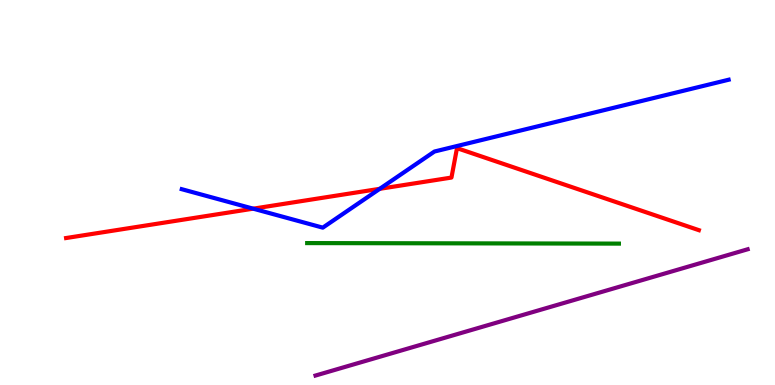[{'lines': ['blue', 'red'], 'intersections': [{'x': 3.27, 'y': 4.58}, {'x': 4.9, 'y': 5.1}]}, {'lines': ['green', 'red'], 'intersections': []}, {'lines': ['purple', 'red'], 'intersections': []}, {'lines': ['blue', 'green'], 'intersections': []}, {'lines': ['blue', 'purple'], 'intersections': []}, {'lines': ['green', 'purple'], 'intersections': []}]